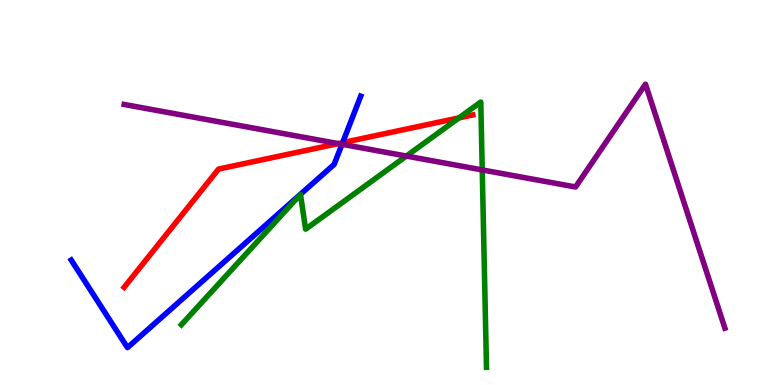[{'lines': ['blue', 'red'], 'intersections': [{'x': 4.42, 'y': 6.29}]}, {'lines': ['green', 'red'], 'intersections': [{'x': 5.92, 'y': 6.94}]}, {'lines': ['purple', 'red'], 'intersections': [{'x': 4.36, 'y': 6.27}]}, {'lines': ['blue', 'green'], 'intersections': []}, {'lines': ['blue', 'purple'], 'intersections': [{'x': 4.41, 'y': 6.25}]}, {'lines': ['green', 'purple'], 'intersections': [{'x': 5.24, 'y': 5.95}, {'x': 6.22, 'y': 5.59}]}]